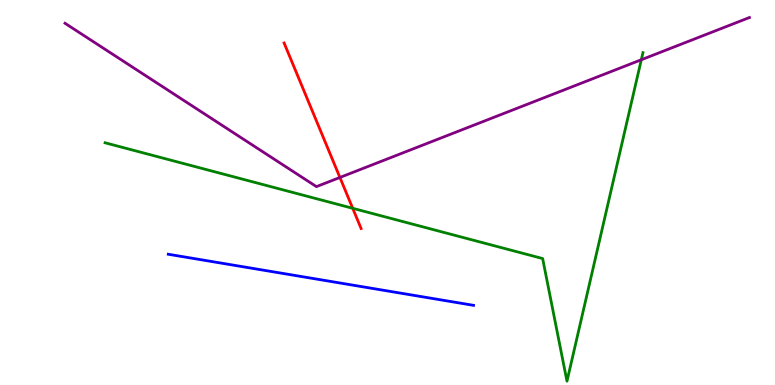[{'lines': ['blue', 'red'], 'intersections': []}, {'lines': ['green', 'red'], 'intersections': [{'x': 4.55, 'y': 4.59}]}, {'lines': ['purple', 'red'], 'intersections': [{'x': 4.39, 'y': 5.39}]}, {'lines': ['blue', 'green'], 'intersections': []}, {'lines': ['blue', 'purple'], 'intersections': []}, {'lines': ['green', 'purple'], 'intersections': [{'x': 8.28, 'y': 8.45}]}]